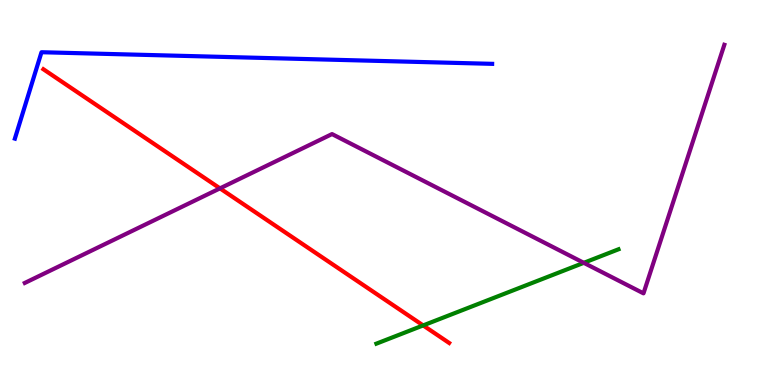[{'lines': ['blue', 'red'], 'intersections': []}, {'lines': ['green', 'red'], 'intersections': [{'x': 5.46, 'y': 1.55}]}, {'lines': ['purple', 'red'], 'intersections': [{'x': 2.84, 'y': 5.11}]}, {'lines': ['blue', 'green'], 'intersections': []}, {'lines': ['blue', 'purple'], 'intersections': []}, {'lines': ['green', 'purple'], 'intersections': [{'x': 7.53, 'y': 3.17}]}]